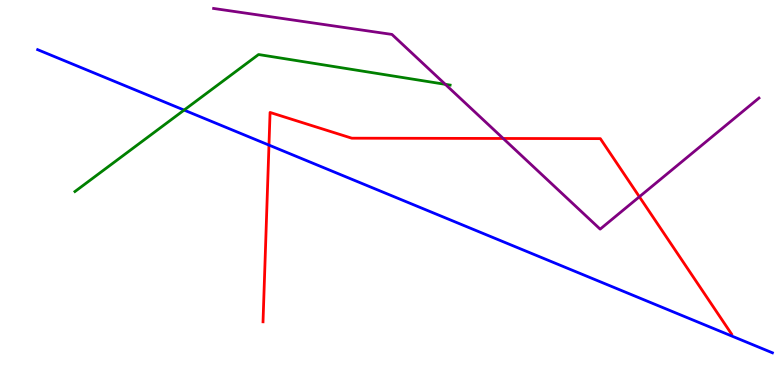[{'lines': ['blue', 'red'], 'intersections': [{'x': 3.47, 'y': 6.23}]}, {'lines': ['green', 'red'], 'intersections': []}, {'lines': ['purple', 'red'], 'intersections': [{'x': 6.49, 'y': 6.4}, {'x': 8.25, 'y': 4.89}]}, {'lines': ['blue', 'green'], 'intersections': [{'x': 2.38, 'y': 7.14}]}, {'lines': ['blue', 'purple'], 'intersections': []}, {'lines': ['green', 'purple'], 'intersections': [{'x': 5.75, 'y': 7.81}]}]